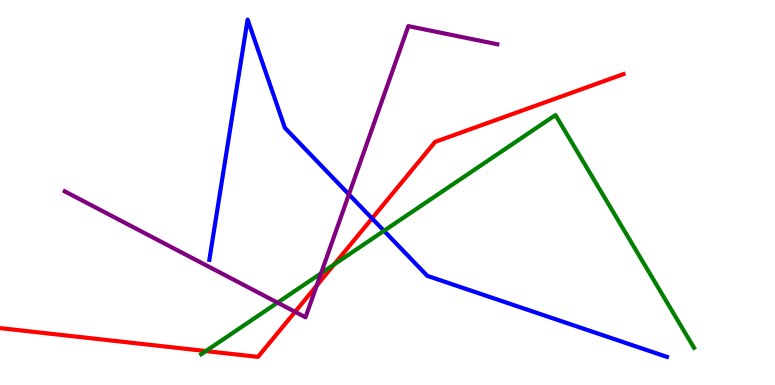[{'lines': ['blue', 'red'], 'intersections': [{'x': 4.8, 'y': 4.33}]}, {'lines': ['green', 'red'], 'intersections': [{'x': 2.66, 'y': 0.881}, {'x': 4.31, 'y': 3.13}]}, {'lines': ['purple', 'red'], 'intersections': [{'x': 3.81, 'y': 1.9}, {'x': 4.09, 'y': 2.58}]}, {'lines': ['blue', 'green'], 'intersections': [{'x': 4.95, 'y': 4.0}]}, {'lines': ['blue', 'purple'], 'intersections': [{'x': 4.5, 'y': 4.95}]}, {'lines': ['green', 'purple'], 'intersections': [{'x': 3.58, 'y': 2.14}, {'x': 4.14, 'y': 2.9}]}]